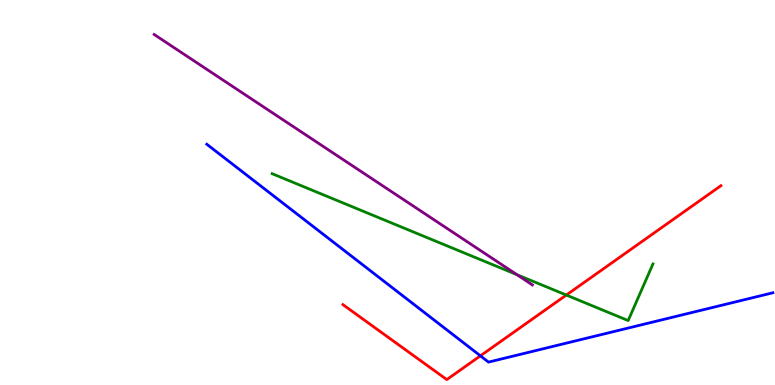[{'lines': ['blue', 'red'], 'intersections': [{'x': 6.2, 'y': 0.758}]}, {'lines': ['green', 'red'], 'intersections': [{'x': 7.31, 'y': 2.34}]}, {'lines': ['purple', 'red'], 'intersections': []}, {'lines': ['blue', 'green'], 'intersections': []}, {'lines': ['blue', 'purple'], 'intersections': []}, {'lines': ['green', 'purple'], 'intersections': [{'x': 6.67, 'y': 2.87}]}]